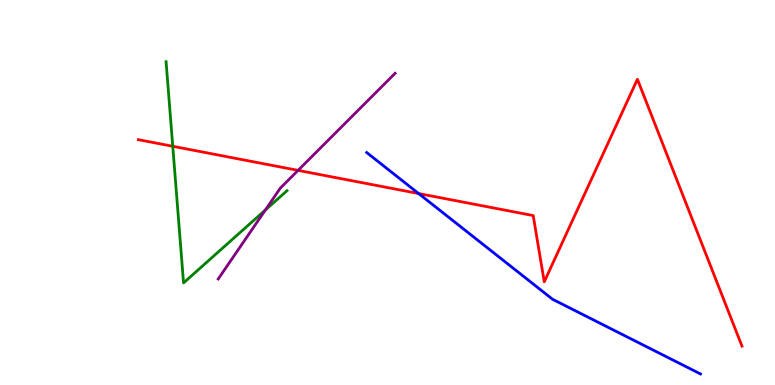[{'lines': ['blue', 'red'], 'intersections': [{'x': 5.4, 'y': 4.97}]}, {'lines': ['green', 'red'], 'intersections': [{'x': 2.23, 'y': 6.2}]}, {'lines': ['purple', 'red'], 'intersections': [{'x': 3.85, 'y': 5.57}]}, {'lines': ['blue', 'green'], 'intersections': []}, {'lines': ['blue', 'purple'], 'intersections': []}, {'lines': ['green', 'purple'], 'intersections': [{'x': 3.42, 'y': 4.55}]}]